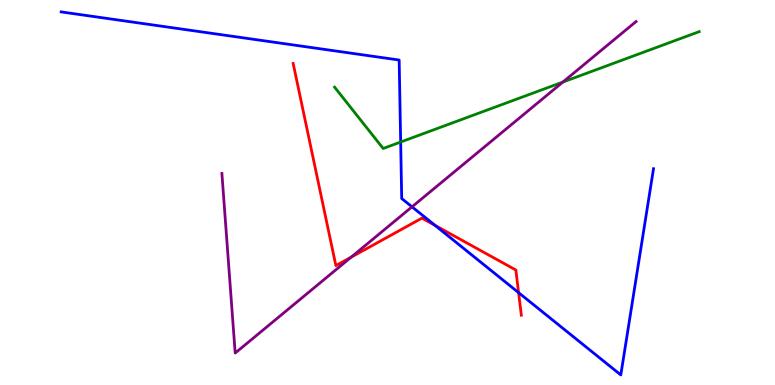[{'lines': ['blue', 'red'], 'intersections': [{'x': 5.61, 'y': 4.15}, {'x': 6.69, 'y': 2.4}]}, {'lines': ['green', 'red'], 'intersections': []}, {'lines': ['purple', 'red'], 'intersections': [{'x': 4.53, 'y': 3.32}]}, {'lines': ['blue', 'green'], 'intersections': [{'x': 5.17, 'y': 6.31}]}, {'lines': ['blue', 'purple'], 'intersections': [{'x': 5.32, 'y': 4.63}]}, {'lines': ['green', 'purple'], 'intersections': [{'x': 7.26, 'y': 7.87}]}]